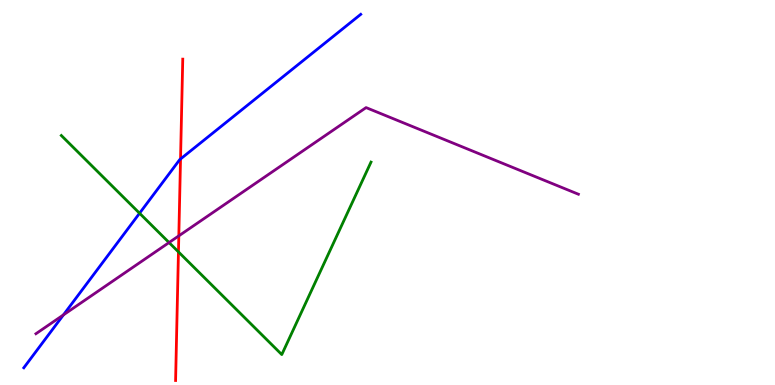[{'lines': ['blue', 'red'], 'intersections': [{'x': 2.33, 'y': 5.87}]}, {'lines': ['green', 'red'], 'intersections': [{'x': 2.3, 'y': 3.46}]}, {'lines': ['purple', 'red'], 'intersections': [{'x': 2.31, 'y': 3.87}]}, {'lines': ['blue', 'green'], 'intersections': [{'x': 1.8, 'y': 4.46}]}, {'lines': ['blue', 'purple'], 'intersections': [{'x': 0.818, 'y': 1.82}]}, {'lines': ['green', 'purple'], 'intersections': [{'x': 2.18, 'y': 3.7}]}]